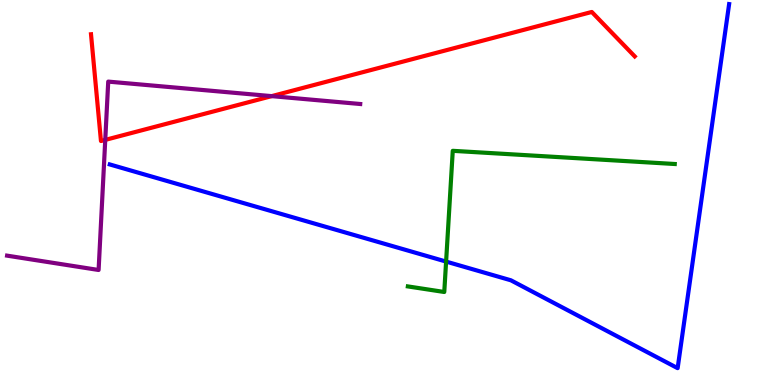[{'lines': ['blue', 'red'], 'intersections': []}, {'lines': ['green', 'red'], 'intersections': []}, {'lines': ['purple', 'red'], 'intersections': [{'x': 1.36, 'y': 6.37}, {'x': 3.51, 'y': 7.5}]}, {'lines': ['blue', 'green'], 'intersections': [{'x': 5.76, 'y': 3.21}]}, {'lines': ['blue', 'purple'], 'intersections': []}, {'lines': ['green', 'purple'], 'intersections': []}]